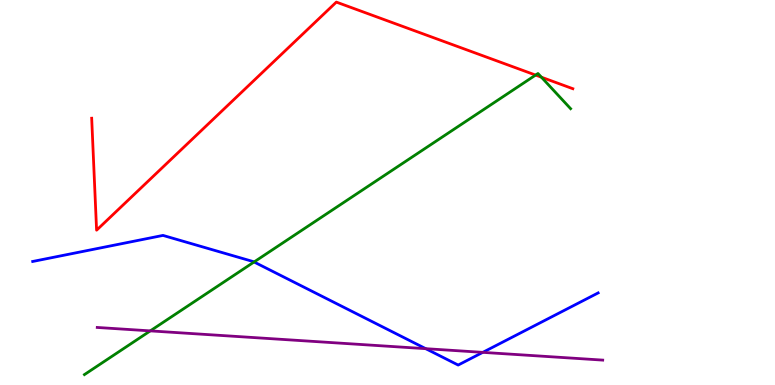[{'lines': ['blue', 'red'], 'intersections': []}, {'lines': ['green', 'red'], 'intersections': [{'x': 6.91, 'y': 8.05}, {'x': 6.99, 'y': 7.99}]}, {'lines': ['purple', 'red'], 'intersections': []}, {'lines': ['blue', 'green'], 'intersections': [{'x': 3.28, 'y': 3.2}]}, {'lines': ['blue', 'purple'], 'intersections': [{'x': 5.49, 'y': 0.944}, {'x': 6.23, 'y': 0.848}]}, {'lines': ['green', 'purple'], 'intersections': [{'x': 1.94, 'y': 1.41}]}]